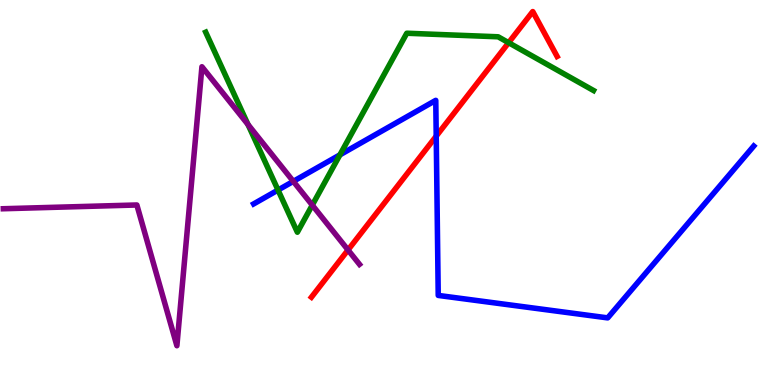[{'lines': ['blue', 'red'], 'intersections': [{'x': 5.63, 'y': 6.46}]}, {'lines': ['green', 'red'], 'intersections': [{'x': 6.56, 'y': 8.89}]}, {'lines': ['purple', 'red'], 'intersections': [{'x': 4.49, 'y': 3.51}]}, {'lines': ['blue', 'green'], 'intersections': [{'x': 3.59, 'y': 5.06}, {'x': 4.39, 'y': 5.98}]}, {'lines': ['blue', 'purple'], 'intersections': [{'x': 3.78, 'y': 5.29}]}, {'lines': ['green', 'purple'], 'intersections': [{'x': 3.2, 'y': 6.77}, {'x': 4.03, 'y': 4.67}]}]